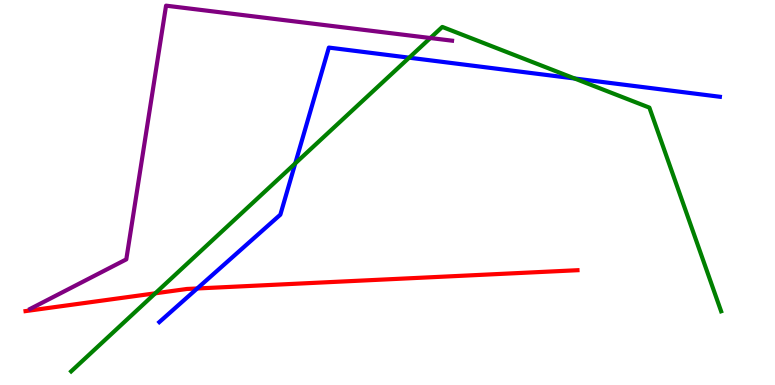[{'lines': ['blue', 'red'], 'intersections': [{'x': 2.54, 'y': 2.51}]}, {'lines': ['green', 'red'], 'intersections': [{'x': 2.0, 'y': 2.38}]}, {'lines': ['purple', 'red'], 'intersections': []}, {'lines': ['blue', 'green'], 'intersections': [{'x': 3.81, 'y': 5.76}, {'x': 5.28, 'y': 8.5}, {'x': 7.41, 'y': 7.96}]}, {'lines': ['blue', 'purple'], 'intersections': []}, {'lines': ['green', 'purple'], 'intersections': [{'x': 5.55, 'y': 9.01}]}]